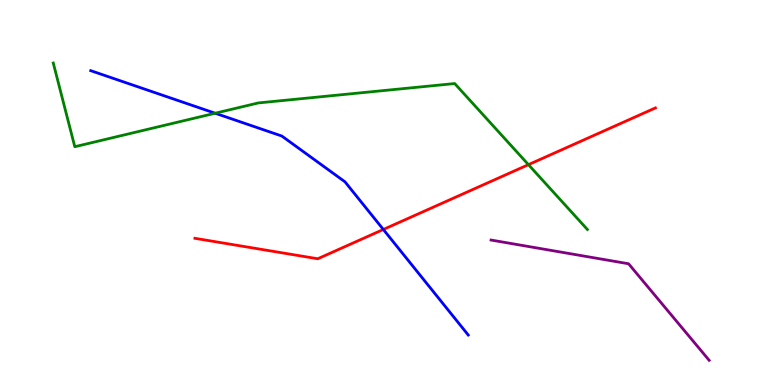[{'lines': ['blue', 'red'], 'intersections': [{'x': 4.95, 'y': 4.04}]}, {'lines': ['green', 'red'], 'intersections': [{'x': 6.82, 'y': 5.72}]}, {'lines': ['purple', 'red'], 'intersections': []}, {'lines': ['blue', 'green'], 'intersections': [{'x': 2.78, 'y': 7.06}]}, {'lines': ['blue', 'purple'], 'intersections': []}, {'lines': ['green', 'purple'], 'intersections': []}]